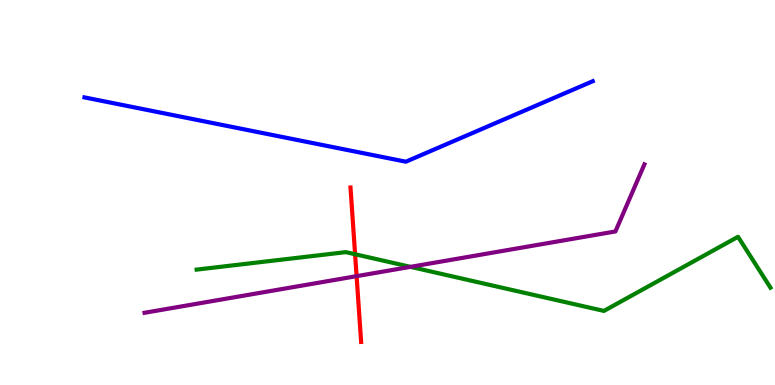[{'lines': ['blue', 'red'], 'intersections': []}, {'lines': ['green', 'red'], 'intersections': [{'x': 4.58, 'y': 3.4}]}, {'lines': ['purple', 'red'], 'intersections': [{'x': 4.6, 'y': 2.83}]}, {'lines': ['blue', 'green'], 'intersections': []}, {'lines': ['blue', 'purple'], 'intersections': []}, {'lines': ['green', 'purple'], 'intersections': [{'x': 5.3, 'y': 3.07}]}]